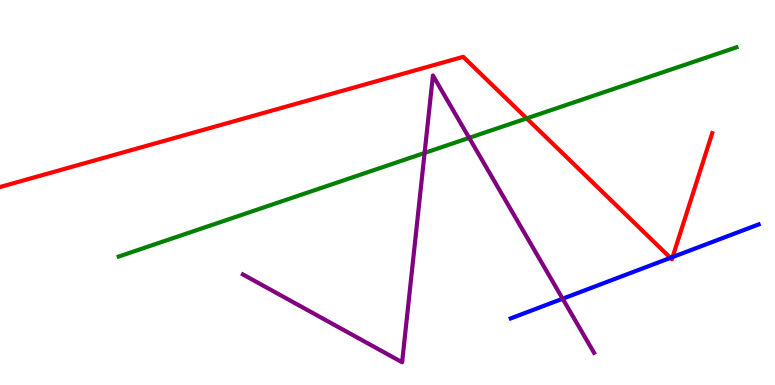[{'lines': ['blue', 'red'], 'intersections': [{'x': 8.65, 'y': 3.3}, {'x': 8.68, 'y': 3.32}]}, {'lines': ['green', 'red'], 'intersections': [{'x': 6.8, 'y': 6.93}]}, {'lines': ['purple', 'red'], 'intersections': []}, {'lines': ['blue', 'green'], 'intersections': []}, {'lines': ['blue', 'purple'], 'intersections': [{'x': 7.26, 'y': 2.24}]}, {'lines': ['green', 'purple'], 'intersections': [{'x': 5.48, 'y': 6.03}, {'x': 6.05, 'y': 6.42}]}]